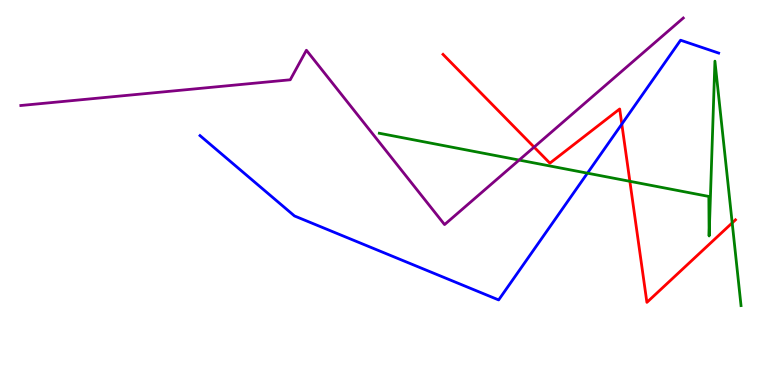[{'lines': ['blue', 'red'], 'intersections': [{'x': 8.02, 'y': 6.78}]}, {'lines': ['green', 'red'], 'intersections': [{'x': 8.13, 'y': 5.29}, {'x': 9.45, 'y': 4.21}]}, {'lines': ['purple', 'red'], 'intersections': [{'x': 6.89, 'y': 6.18}]}, {'lines': ['blue', 'green'], 'intersections': [{'x': 7.58, 'y': 5.5}]}, {'lines': ['blue', 'purple'], 'intersections': []}, {'lines': ['green', 'purple'], 'intersections': [{'x': 6.7, 'y': 5.84}]}]